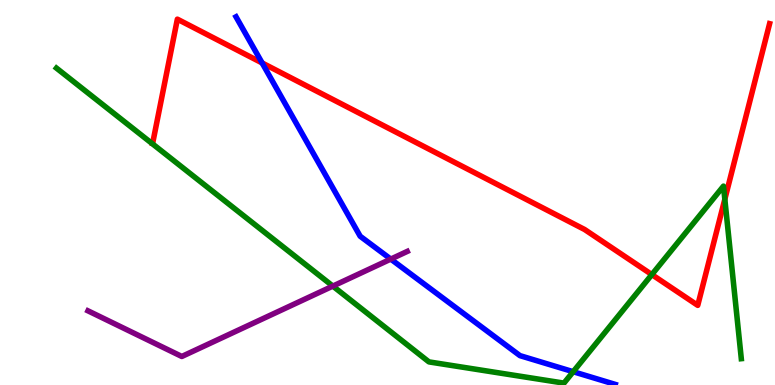[{'lines': ['blue', 'red'], 'intersections': [{'x': 3.38, 'y': 8.37}]}, {'lines': ['green', 'red'], 'intersections': [{'x': 8.41, 'y': 2.87}, {'x': 9.35, 'y': 4.83}]}, {'lines': ['purple', 'red'], 'intersections': []}, {'lines': ['blue', 'green'], 'intersections': [{'x': 7.4, 'y': 0.345}]}, {'lines': ['blue', 'purple'], 'intersections': [{'x': 5.04, 'y': 3.27}]}, {'lines': ['green', 'purple'], 'intersections': [{'x': 4.29, 'y': 2.57}]}]